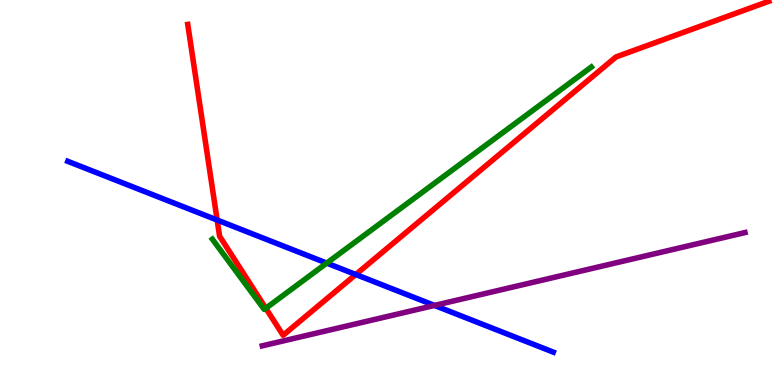[{'lines': ['blue', 'red'], 'intersections': [{'x': 2.8, 'y': 4.29}, {'x': 4.59, 'y': 2.87}]}, {'lines': ['green', 'red'], 'intersections': [{'x': 3.43, 'y': 1.99}]}, {'lines': ['purple', 'red'], 'intersections': []}, {'lines': ['blue', 'green'], 'intersections': [{'x': 4.22, 'y': 3.17}]}, {'lines': ['blue', 'purple'], 'intersections': [{'x': 5.61, 'y': 2.07}]}, {'lines': ['green', 'purple'], 'intersections': []}]